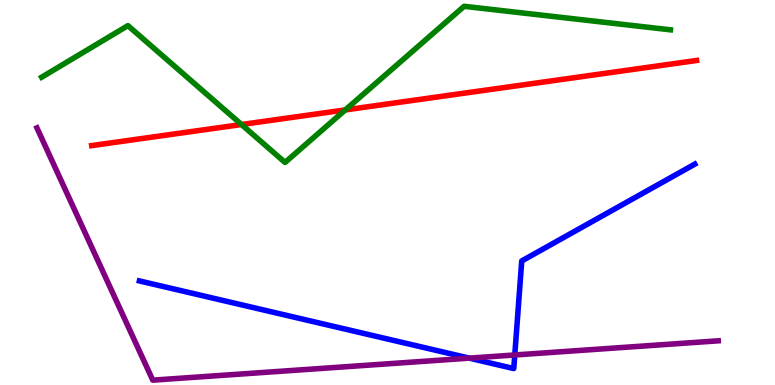[{'lines': ['blue', 'red'], 'intersections': []}, {'lines': ['green', 'red'], 'intersections': [{'x': 3.12, 'y': 6.77}, {'x': 4.46, 'y': 7.15}]}, {'lines': ['purple', 'red'], 'intersections': []}, {'lines': ['blue', 'green'], 'intersections': []}, {'lines': ['blue', 'purple'], 'intersections': [{'x': 6.06, 'y': 0.698}, {'x': 6.64, 'y': 0.78}]}, {'lines': ['green', 'purple'], 'intersections': []}]